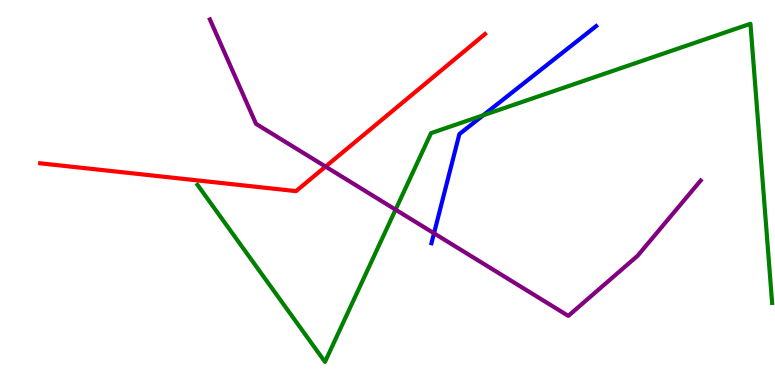[{'lines': ['blue', 'red'], 'intersections': []}, {'lines': ['green', 'red'], 'intersections': []}, {'lines': ['purple', 'red'], 'intersections': [{'x': 4.2, 'y': 5.67}]}, {'lines': ['blue', 'green'], 'intersections': [{'x': 6.23, 'y': 7.01}]}, {'lines': ['blue', 'purple'], 'intersections': [{'x': 5.6, 'y': 3.94}]}, {'lines': ['green', 'purple'], 'intersections': [{'x': 5.1, 'y': 4.55}]}]